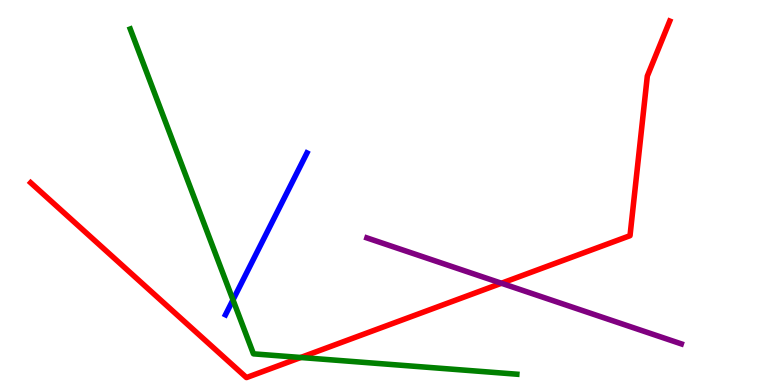[{'lines': ['blue', 'red'], 'intersections': []}, {'lines': ['green', 'red'], 'intersections': [{'x': 3.88, 'y': 0.714}]}, {'lines': ['purple', 'red'], 'intersections': [{'x': 6.47, 'y': 2.64}]}, {'lines': ['blue', 'green'], 'intersections': [{'x': 3.01, 'y': 2.21}]}, {'lines': ['blue', 'purple'], 'intersections': []}, {'lines': ['green', 'purple'], 'intersections': []}]